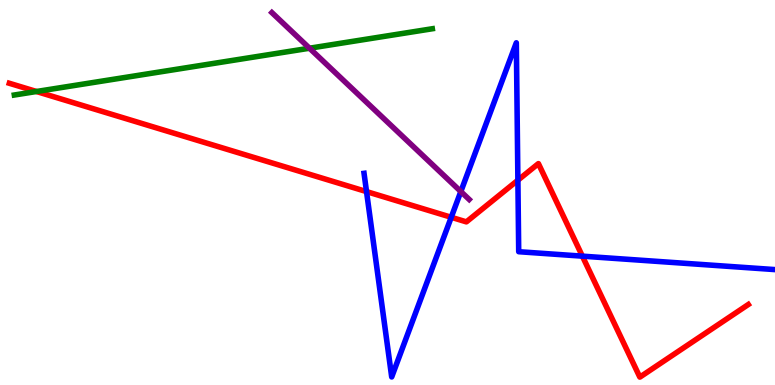[{'lines': ['blue', 'red'], 'intersections': [{'x': 4.73, 'y': 5.02}, {'x': 5.82, 'y': 4.36}, {'x': 6.68, 'y': 5.32}, {'x': 7.51, 'y': 3.35}]}, {'lines': ['green', 'red'], 'intersections': [{'x': 0.47, 'y': 7.62}]}, {'lines': ['purple', 'red'], 'intersections': []}, {'lines': ['blue', 'green'], 'intersections': []}, {'lines': ['blue', 'purple'], 'intersections': [{'x': 5.95, 'y': 5.02}]}, {'lines': ['green', 'purple'], 'intersections': [{'x': 3.99, 'y': 8.75}]}]